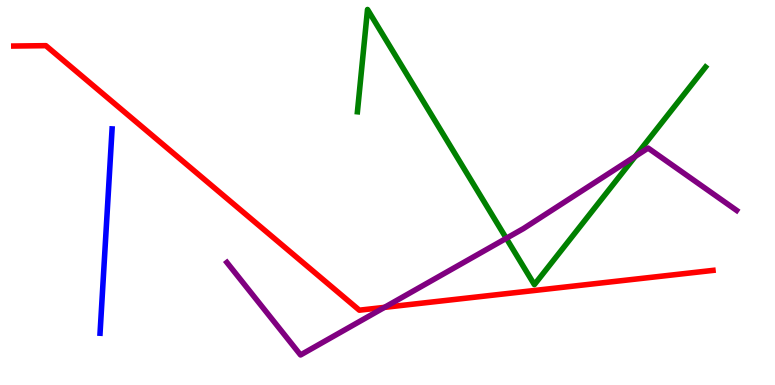[{'lines': ['blue', 'red'], 'intersections': []}, {'lines': ['green', 'red'], 'intersections': []}, {'lines': ['purple', 'red'], 'intersections': [{'x': 4.96, 'y': 2.02}]}, {'lines': ['blue', 'green'], 'intersections': []}, {'lines': ['blue', 'purple'], 'intersections': []}, {'lines': ['green', 'purple'], 'intersections': [{'x': 6.53, 'y': 3.81}, {'x': 8.2, 'y': 5.94}]}]